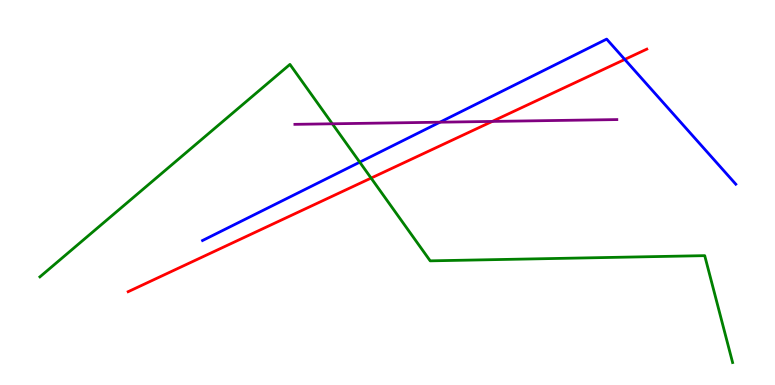[{'lines': ['blue', 'red'], 'intersections': [{'x': 8.06, 'y': 8.46}]}, {'lines': ['green', 'red'], 'intersections': [{'x': 4.79, 'y': 5.37}]}, {'lines': ['purple', 'red'], 'intersections': [{'x': 6.35, 'y': 6.85}]}, {'lines': ['blue', 'green'], 'intersections': [{'x': 4.64, 'y': 5.79}]}, {'lines': ['blue', 'purple'], 'intersections': [{'x': 5.68, 'y': 6.83}]}, {'lines': ['green', 'purple'], 'intersections': [{'x': 4.29, 'y': 6.78}]}]